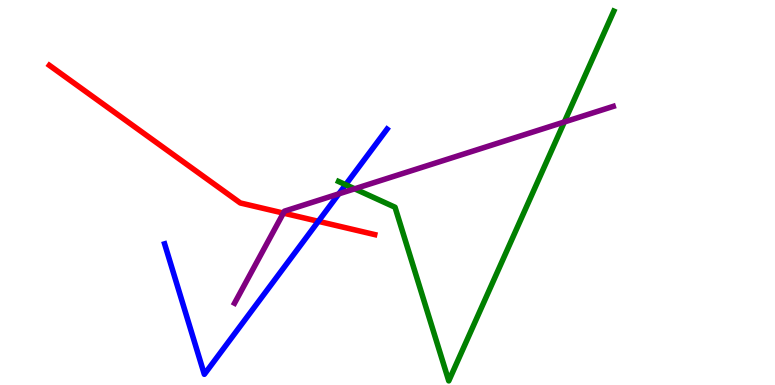[{'lines': ['blue', 'red'], 'intersections': [{'x': 4.11, 'y': 4.25}]}, {'lines': ['green', 'red'], 'intersections': []}, {'lines': ['purple', 'red'], 'intersections': [{'x': 3.66, 'y': 4.46}]}, {'lines': ['blue', 'green'], 'intersections': [{'x': 4.46, 'y': 5.2}]}, {'lines': ['blue', 'purple'], 'intersections': [{'x': 4.37, 'y': 4.97}]}, {'lines': ['green', 'purple'], 'intersections': [{'x': 4.58, 'y': 5.1}, {'x': 7.28, 'y': 6.83}]}]